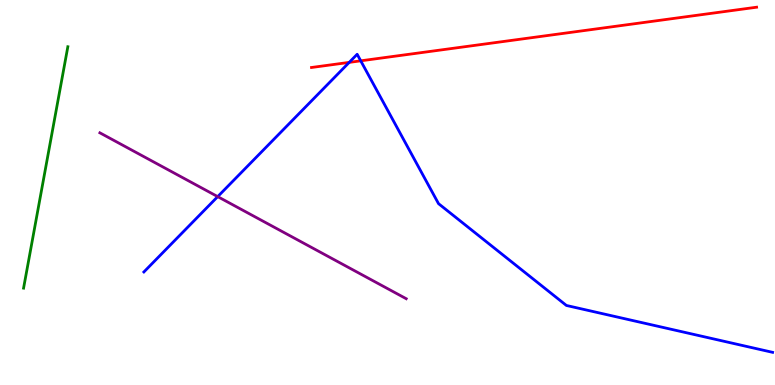[{'lines': ['blue', 'red'], 'intersections': [{'x': 4.51, 'y': 8.38}, {'x': 4.65, 'y': 8.42}]}, {'lines': ['green', 'red'], 'intersections': []}, {'lines': ['purple', 'red'], 'intersections': []}, {'lines': ['blue', 'green'], 'intersections': []}, {'lines': ['blue', 'purple'], 'intersections': [{'x': 2.81, 'y': 4.89}]}, {'lines': ['green', 'purple'], 'intersections': []}]